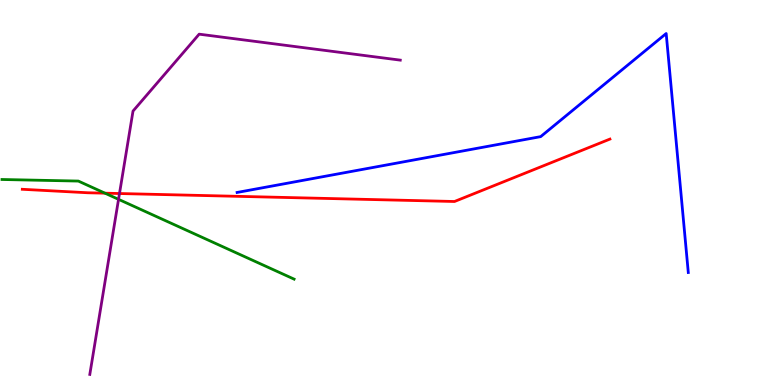[{'lines': ['blue', 'red'], 'intersections': []}, {'lines': ['green', 'red'], 'intersections': [{'x': 1.35, 'y': 4.98}]}, {'lines': ['purple', 'red'], 'intersections': [{'x': 1.54, 'y': 4.97}]}, {'lines': ['blue', 'green'], 'intersections': []}, {'lines': ['blue', 'purple'], 'intersections': []}, {'lines': ['green', 'purple'], 'intersections': [{'x': 1.53, 'y': 4.82}]}]